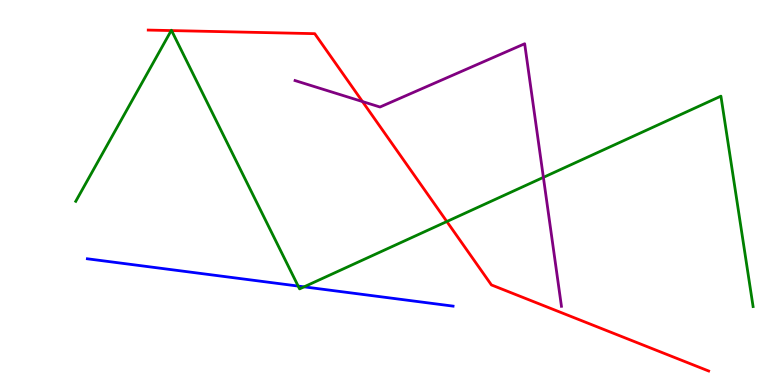[{'lines': ['blue', 'red'], 'intersections': []}, {'lines': ['green', 'red'], 'intersections': [{'x': 2.21, 'y': 9.21}, {'x': 2.21, 'y': 9.21}, {'x': 5.77, 'y': 4.25}]}, {'lines': ['purple', 'red'], 'intersections': [{'x': 4.68, 'y': 7.36}]}, {'lines': ['blue', 'green'], 'intersections': [{'x': 3.85, 'y': 2.57}, {'x': 3.92, 'y': 2.55}]}, {'lines': ['blue', 'purple'], 'intersections': []}, {'lines': ['green', 'purple'], 'intersections': [{'x': 7.01, 'y': 5.39}]}]